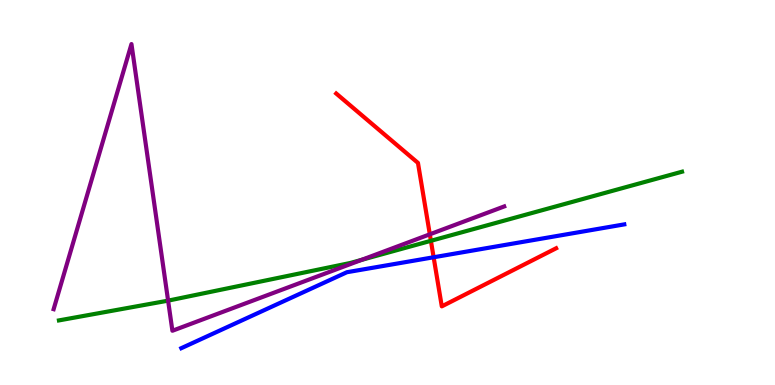[{'lines': ['blue', 'red'], 'intersections': [{'x': 5.6, 'y': 3.32}]}, {'lines': ['green', 'red'], 'intersections': [{'x': 5.56, 'y': 3.75}]}, {'lines': ['purple', 'red'], 'intersections': [{'x': 5.55, 'y': 3.91}]}, {'lines': ['blue', 'green'], 'intersections': []}, {'lines': ['blue', 'purple'], 'intersections': []}, {'lines': ['green', 'purple'], 'intersections': [{'x': 2.17, 'y': 2.19}, {'x': 4.67, 'y': 3.25}]}]